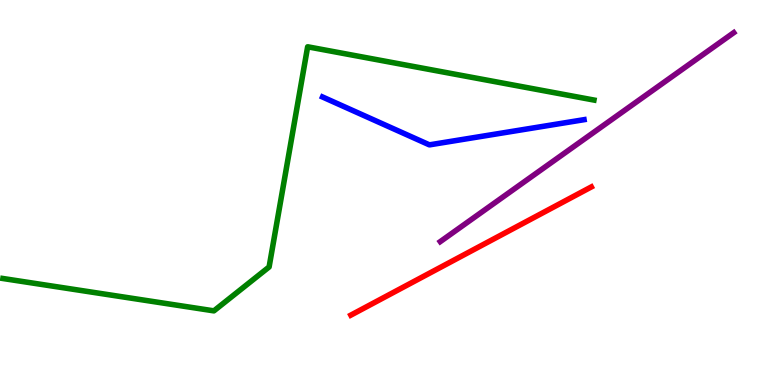[{'lines': ['blue', 'red'], 'intersections': []}, {'lines': ['green', 'red'], 'intersections': []}, {'lines': ['purple', 'red'], 'intersections': []}, {'lines': ['blue', 'green'], 'intersections': []}, {'lines': ['blue', 'purple'], 'intersections': []}, {'lines': ['green', 'purple'], 'intersections': []}]